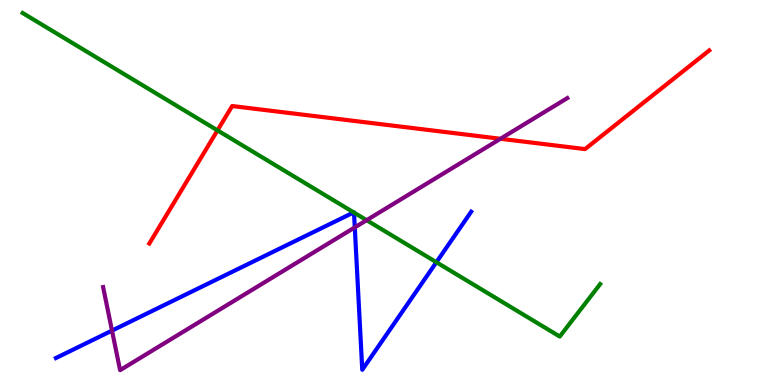[{'lines': ['blue', 'red'], 'intersections': []}, {'lines': ['green', 'red'], 'intersections': [{'x': 2.81, 'y': 6.61}]}, {'lines': ['purple', 'red'], 'intersections': [{'x': 6.46, 'y': 6.4}]}, {'lines': ['blue', 'green'], 'intersections': [{'x': 4.56, 'y': 4.48}, {'x': 4.57, 'y': 4.48}, {'x': 5.63, 'y': 3.19}]}, {'lines': ['blue', 'purple'], 'intersections': [{'x': 1.45, 'y': 1.41}, {'x': 4.58, 'y': 4.09}]}, {'lines': ['green', 'purple'], 'intersections': [{'x': 4.73, 'y': 4.28}]}]